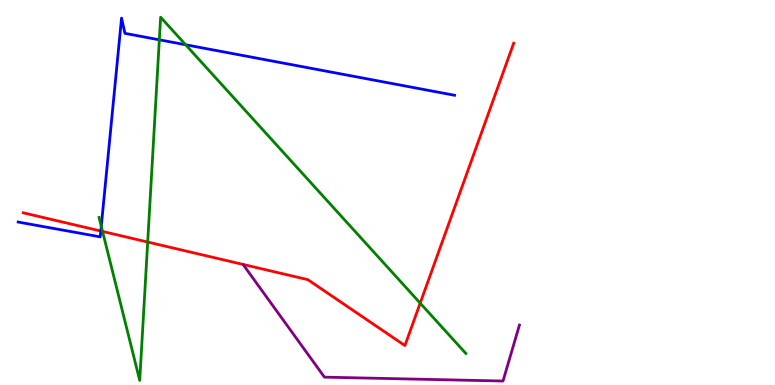[{'lines': ['blue', 'red'], 'intersections': [{'x': 1.3, 'y': 4.0}]}, {'lines': ['green', 'red'], 'intersections': [{'x': 1.32, 'y': 3.99}, {'x': 1.91, 'y': 3.71}, {'x': 5.42, 'y': 2.13}]}, {'lines': ['purple', 'red'], 'intersections': []}, {'lines': ['blue', 'green'], 'intersections': [{'x': 1.31, 'y': 4.12}, {'x': 2.06, 'y': 8.97}, {'x': 2.4, 'y': 8.84}]}, {'lines': ['blue', 'purple'], 'intersections': []}, {'lines': ['green', 'purple'], 'intersections': []}]